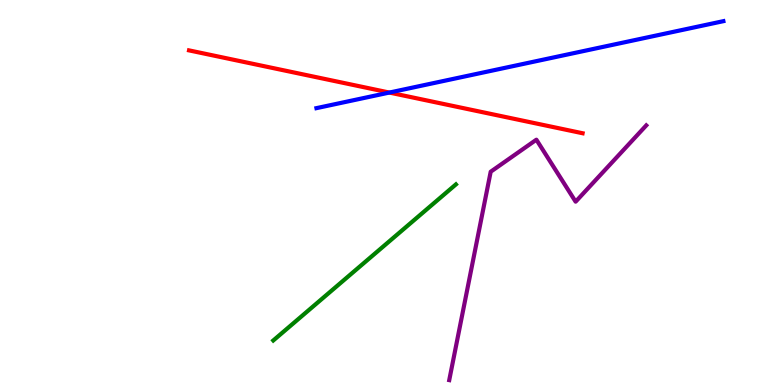[{'lines': ['blue', 'red'], 'intersections': [{'x': 5.02, 'y': 7.6}]}, {'lines': ['green', 'red'], 'intersections': []}, {'lines': ['purple', 'red'], 'intersections': []}, {'lines': ['blue', 'green'], 'intersections': []}, {'lines': ['blue', 'purple'], 'intersections': []}, {'lines': ['green', 'purple'], 'intersections': []}]